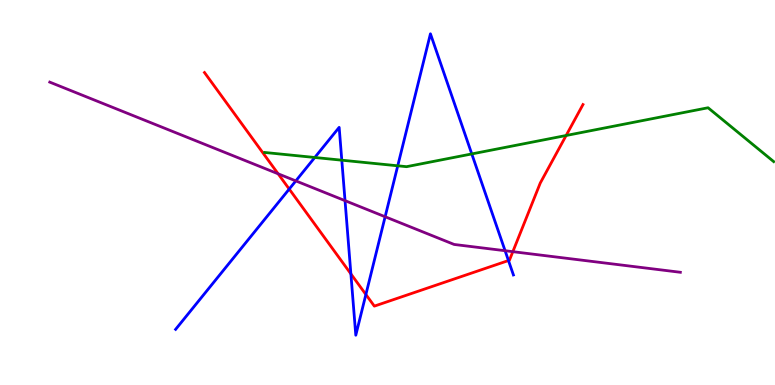[{'lines': ['blue', 'red'], 'intersections': [{'x': 3.73, 'y': 5.09}, {'x': 4.53, 'y': 2.89}, {'x': 4.72, 'y': 2.35}, {'x': 6.56, 'y': 3.23}]}, {'lines': ['green', 'red'], 'intersections': [{'x': 7.3, 'y': 6.48}]}, {'lines': ['purple', 'red'], 'intersections': [{'x': 3.59, 'y': 5.49}, {'x': 6.62, 'y': 3.46}]}, {'lines': ['blue', 'green'], 'intersections': [{'x': 4.06, 'y': 5.91}, {'x': 4.41, 'y': 5.84}, {'x': 5.13, 'y': 5.69}, {'x': 6.09, 'y': 6.0}]}, {'lines': ['blue', 'purple'], 'intersections': [{'x': 3.82, 'y': 5.3}, {'x': 4.45, 'y': 4.79}, {'x': 4.97, 'y': 4.37}, {'x': 6.52, 'y': 3.49}]}, {'lines': ['green', 'purple'], 'intersections': []}]